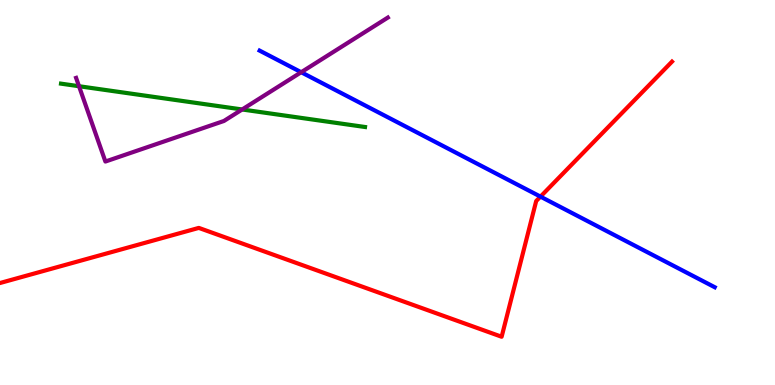[{'lines': ['blue', 'red'], 'intersections': [{'x': 6.97, 'y': 4.89}]}, {'lines': ['green', 'red'], 'intersections': []}, {'lines': ['purple', 'red'], 'intersections': []}, {'lines': ['blue', 'green'], 'intersections': []}, {'lines': ['blue', 'purple'], 'intersections': [{'x': 3.89, 'y': 8.12}]}, {'lines': ['green', 'purple'], 'intersections': [{'x': 1.02, 'y': 7.76}, {'x': 3.12, 'y': 7.16}]}]